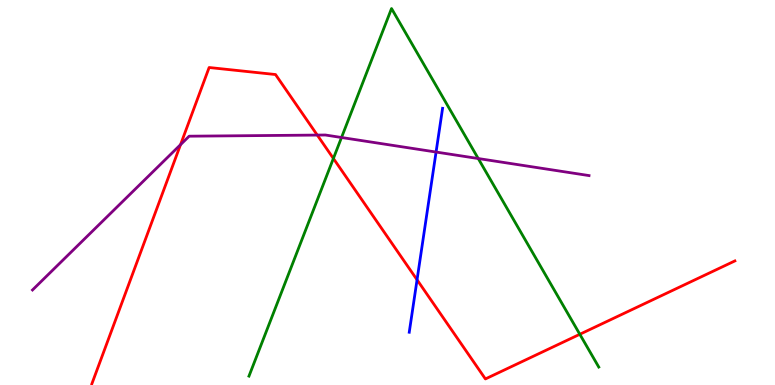[{'lines': ['blue', 'red'], 'intersections': [{'x': 5.38, 'y': 2.73}]}, {'lines': ['green', 'red'], 'intersections': [{'x': 4.3, 'y': 5.88}, {'x': 7.48, 'y': 1.32}]}, {'lines': ['purple', 'red'], 'intersections': [{'x': 2.33, 'y': 6.24}, {'x': 4.09, 'y': 6.49}]}, {'lines': ['blue', 'green'], 'intersections': []}, {'lines': ['blue', 'purple'], 'intersections': [{'x': 5.63, 'y': 6.05}]}, {'lines': ['green', 'purple'], 'intersections': [{'x': 4.41, 'y': 6.43}, {'x': 6.17, 'y': 5.88}]}]